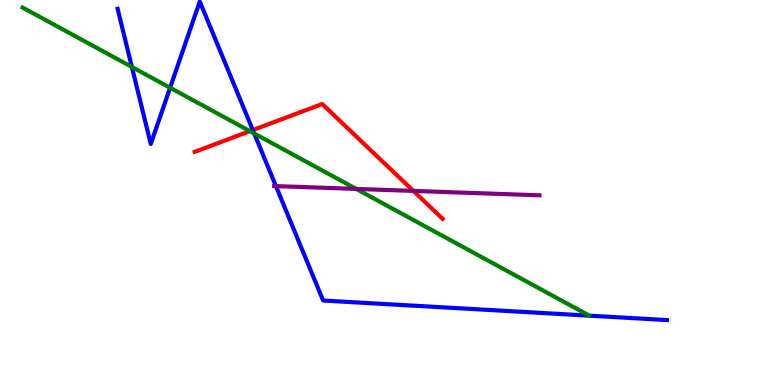[{'lines': ['blue', 'red'], 'intersections': [{'x': 3.26, 'y': 6.62}]}, {'lines': ['green', 'red'], 'intersections': [{'x': 3.22, 'y': 6.59}]}, {'lines': ['purple', 'red'], 'intersections': [{'x': 5.33, 'y': 5.04}]}, {'lines': ['blue', 'green'], 'intersections': [{'x': 1.7, 'y': 8.26}, {'x': 2.19, 'y': 7.72}, {'x': 3.28, 'y': 6.53}]}, {'lines': ['blue', 'purple'], 'intersections': [{'x': 3.56, 'y': 5.17}]}, {'lines': ['green', 'purple'], 'intersections': [{'x': 4.6, 'y': 5.09}]}]